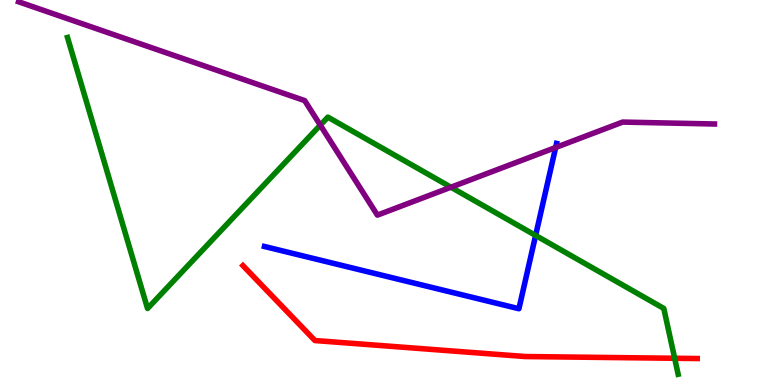[{'lines': ['blue', 'red'], 'intersections': []}, {'lines': ['green', 'red'], 'intersections': [{'x': 8.71, 'y': 0.694}]}, {'lines': ['purple', 'red'], 'intersections': []}, {'lines': ['blue', 'green'], 'intersections': [{'x': 6.91, 'y': 3.88}]}, {'lines': ['blue', 'purple'], 'intersections': [{'x': 7.17, 'y': 6.17}]}, {'lines': ['green', 'purple'], 'intersections': [{'x': 4.13, 'y': 6.75}, {'x': 5.82, 'y': 5.14}]}]